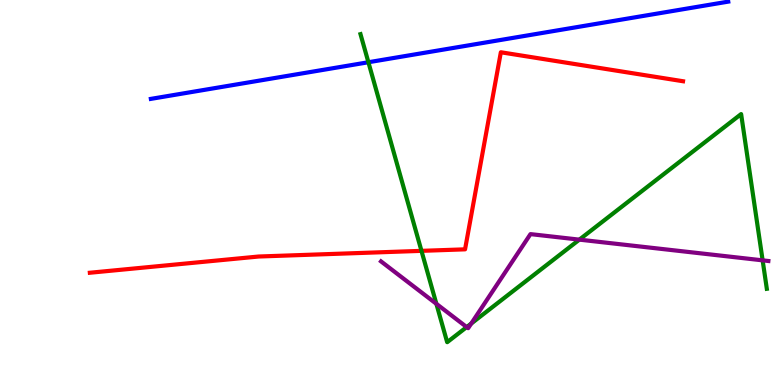[{'lines': ['blue', 'red'], 'intersections': []}, {'lines': ['green', 'red'], 'intersections': [{'x': 5.44, 'y': 3.48}]}, {'lines': ['purple', 'red'], 'intersections': []}, {'lines': ['blue', 'green'], 'intersections': [{'x': 4.75, 'y': 8.38}]}, {'lines': ['blue', 'purple'], 'intersections': []}, {'lines': ['green', 'purple'], 'intersections': [{'x': 5.63, 'y': 2.11}, {'x': 6.02, 'y': 1.5}, {'x': 6.08, 'y': 1.6}, {'x': 7.48, 'y': 3.78}, {'x': 9.84, 'y': 3.24}]}]